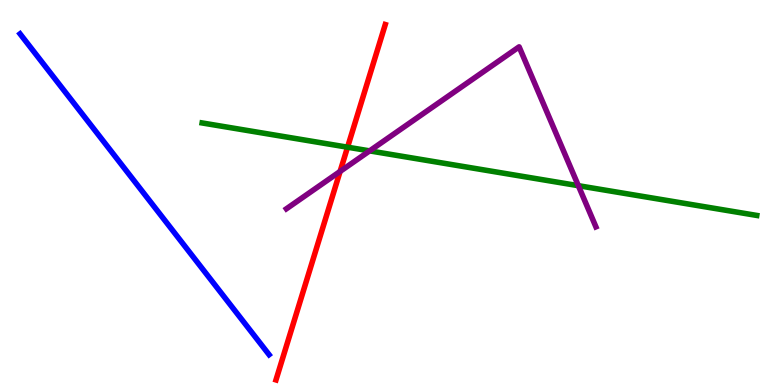[{'lines': ['blue', 'red'], 'intersections': []}, {'lines': ['green', 'red'], 'intersections': [{'x': 4.48, 'y': 6.18}]}, {'lines': ['purple', 'red'], 'intersections': [{'x': 4.39, 'y': 5.55}]}, {'lines': ['blue', 'green'], 'intersections': []}, {'lines': ['blue', 'purple'], 'intersections': []}, {'lines': ['green', 'purple'], 'intersections': [{'x': 4.77, 'y': 6.08}, {'x': 7.46, 'y': 5.18}]}]